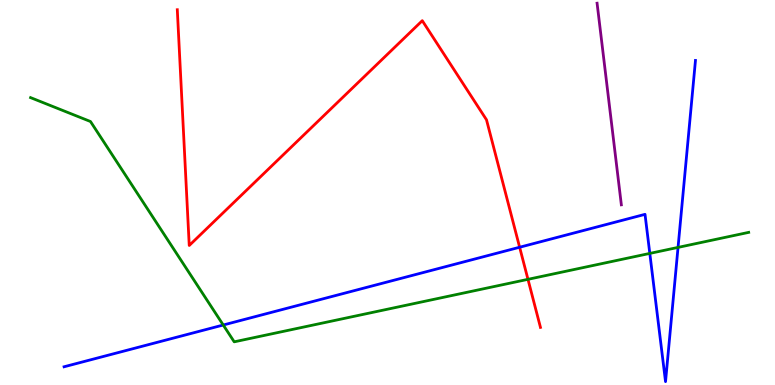[{'lines': ['blue', 'red'], 'intersections': [{'x': 6.7, 'y': 3.58}]}, {'lines': ['green', 'red'], 'intersections': [{'x': 6.81, 'y': 2.74}]}, {'lines': ['purple', 'red'], 'intersections': []}, {'lines': ['blue', 'green'], 'intersections': [{'x': 2.88, 'y': 1.56}, {'x': 8.38, 'y': 3.42}, {'x': 8.75, 'y': 3.57}]}, {'lines': ['blue', 'purple'], 'intersections': []}, {'lines': ['green', 'purple'], 'intersections': []}]